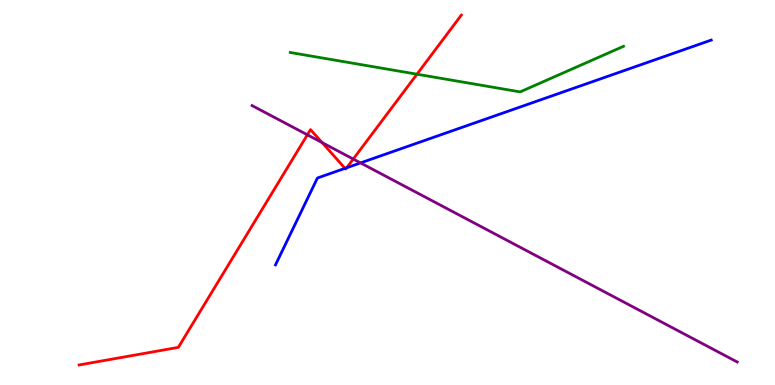[{'lines': ['blue', 'red'], 'intersections': [{'x': 4.45, 'y': 5.63}, {'x': 4.47, 'y': 5.64}]}, {'lines': ['green', 'red'], 'intersections': [{'x': 5.38, 'y': 8.07}]}, {'lines': ['purple', 'red'], 'intersections': [{'x': 3.97, 'y': 6.5}, {'x': 4.16, 'y': 6.3}, {'x': 4.56, 'y': 5.87}]}, {'lines': ['blue', 'green'], 'intersections': []}, {'lines': ['blue', 'purple'], 'intersections': [{'x': 4.65, 'y': 5.77}]}, {'lines': ['green', 'purple'], 'intersections': []}]